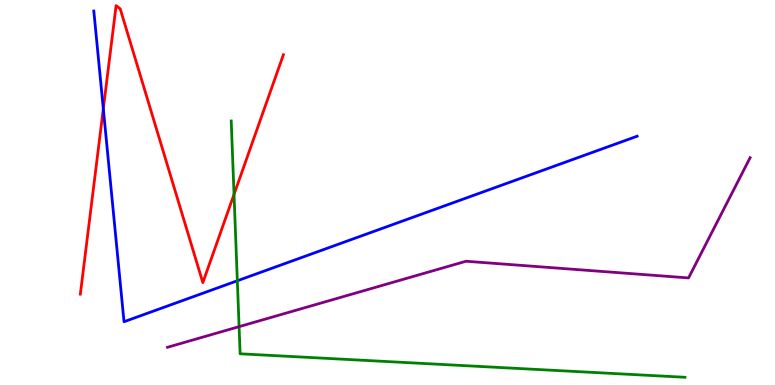[{'lines': ['blue', 'red'], 'intersections': [{'x': 1.33, 'y': 7.17}]}, {'lines': ['green', 'red'], 'intersections': [{'x': 3.02, 'y': 4.95}]}, {'lines': ['purple', 'red'], 'intersections': []}, {'lines': ['blue', 'green'], 'intersections': [{'x': 3.06, 'y': 2.71}]}, {'lines': ['blue', 'purple'], 'intersections': []}, {'lines': ['green', 'purple'], 'intersections': [{'x': 3.09, 'y': 1.52}]}]